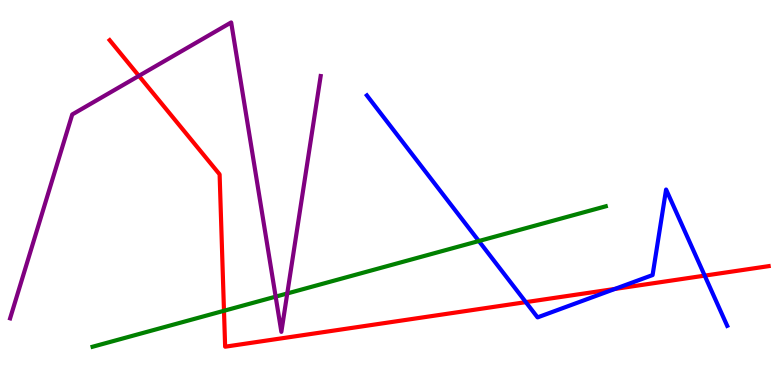[{'lines': ['blue', 'red'], 'intersections': [{'x': 6.78, 'y': 2.15}, {'x': 7.93, 'y': 2.5}, {'x': 9.09, 'y': 2.84}]}, {'lines': ['green', 'red'], 'intersections': [{'x': 2.89, 'y': 1.93}]}, {'lines': ['purple', 'red'], 'intersections': [{'x': 1.79, 'y': 8.03}]}, {'lines': ['blue', 'green'], 'intersections': [{'x': 6.18, 'y': 3.74}]}, {'lines': ['blue', 'purple'], 'intersections': []}, {'lines': ['green', 'purple'], 'intersections': [{'x': 3.56, 'y': 2.3}, {'x': 3.71, 'y': 2.38}]}]